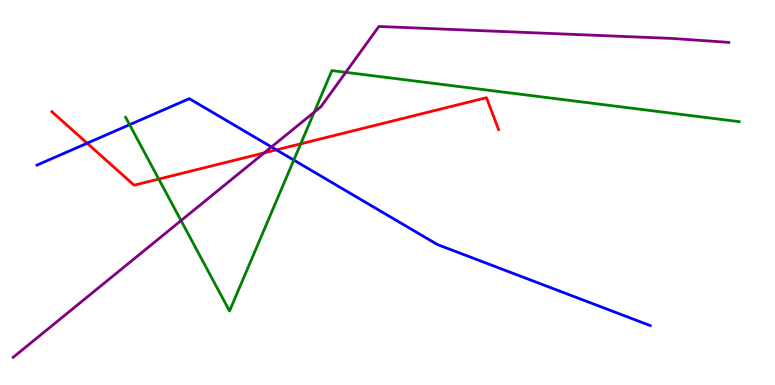[{'lines': ['blue', 'red'], 'intersections': [{'x': 1.12, 'y': 6.28}, {'x': 3.57, 'y': 6.11}]}, {'lines': ['green', 'red'], 'intersections': [{'x': 2.05, 'y': 5.35}, {'x': 3.88, 'y': 6.26}]}, {'lines': ['purple', 'red'], 'intersections': [{'x': 3.41, 'y': 6.03}]}, {'lines': ['blue', 'green'], 'intersections': [{'x': 1.67, 'y': 6.76}, {'x': 3.79, 'y': 5.84}]}, {'lines': ['blue', 'purple'], 'intersections': [{'x': 3.5, 'y': 6.18}]}, {'lines': ['green', 'purple'], 'intersections': [{'x': 2.34, 'y': 4.27}, {'x': 4.05, 'y': 7.09}, {'x': 4.46, 'y': 8.12}]}]